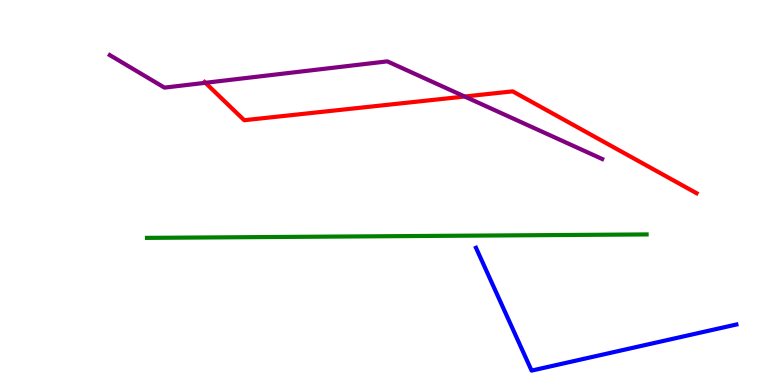[{'lines': ['blue', 'red'], 'intersections': []}, {'lines': ['green', 'red'], 'intersections': []}, {'lines': ['purple', 'red'], 'intersections': [{'x': 2.65, 'y': 7.85}, {'x': 6.0, 'y': 7.49}]}, {'lines': ['blue', 'green'], 'intersections': []}, {'lines': ['blue', 'purple'], 'intersections': []}, {'lines': ['green', 'purple'], 'intersections': []}]